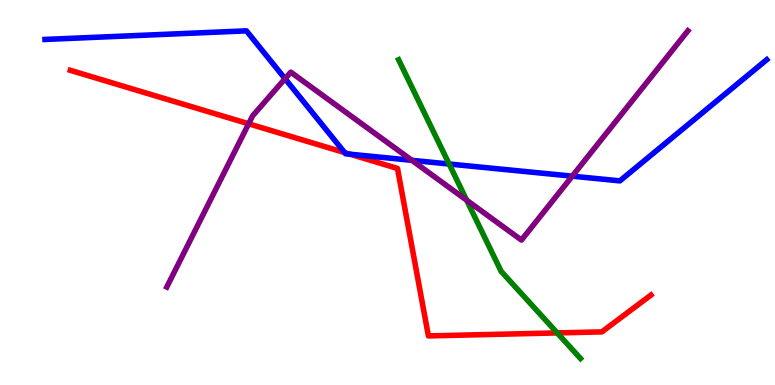[{'lines': ['blue', 'red'], 'intersections': [{'x': 4.45, 'y': 6.04}, {'x': 4.52, 'y': 5.99}]}, {'lines': ['green', 'red'], 'intersections': [{'x': 7.19, 'y': 1.35}]}, {'lines': ['purple', 'red'], 'intersections': [{'x': 3.21, 'y': 6.78}]}, {'lines': ['blue', 'green'], 'intersections': [{'x': 5.8, 'y': 5.74}]}, {'lines': ['blue', 'purple'], 'intersections': [{'x': 3.68, 'y': 7.96}, {'x': 5.31, 'y': 5.84}, {'x': 7.38, 'y': 5.42}]}, {'lines': ['green', 'purple'], 'intersections': [{'x': 6.02, 'y': 4.8}]}]